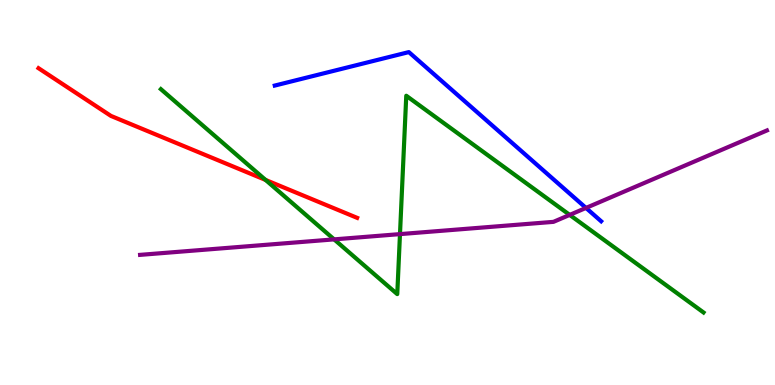[{'lines': ['blue', 'red'], 'intersections': []}, {'lines': ['green', 'red'], 'intersections': [{'x': 3.43, 'y': 5.33}]}, {'lines': ['purple', 'red'], 'intersections': []}, {'lines': ['blue', 'green'], 'intersections': []}, {'lines': ['blue', 'purple'], 'intersections': [{'x': 7.56, 'y': 4.6}]}, {'lines': ['green', 'purple'], 'intersections': [{'x': 4.31, 'y': 3.78}, {'x': 5.16, 'y': 3.92}, {'x': 7.35, 'y': 4.42}]}]